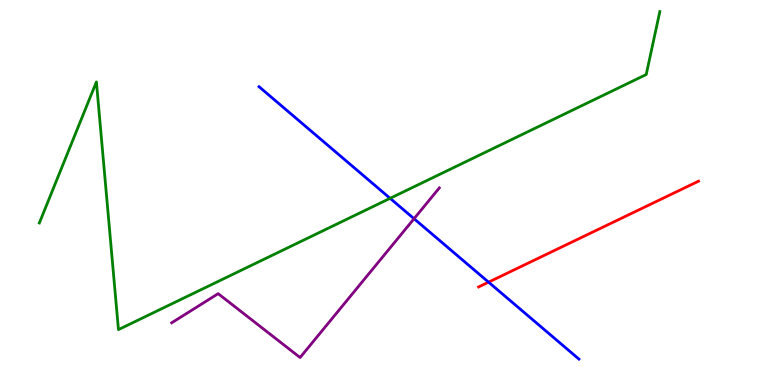[{'lines': ['blue', 'red'], 'intersections': [{'x': 6.3, 'y': 2.67}]}, {'lines': ['green', 'red'], 'intersections': []}, {'lines': ['purple', 'red'], 'intersections': []}, {'lines': ['blue', 'green'], 'intersections': [{'x': 5.03, 'y': 4.85}]}, {'lines': ['blue', 'purple'], 'intersections': [{'x': 5.34, 'y': 4.32}]}, {'lines': ['green', 'purple'], 'intersections': []}]